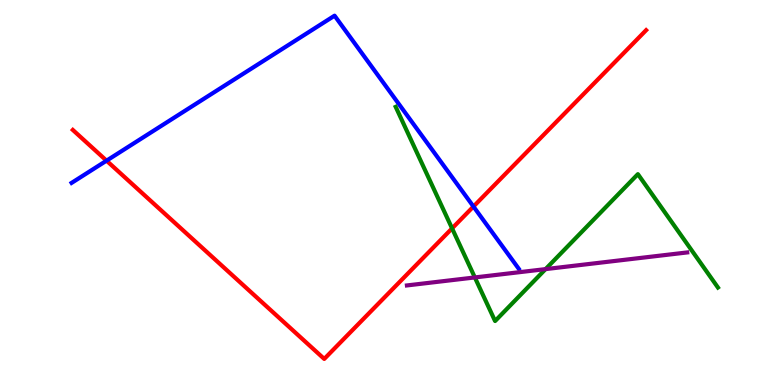[{'lines': ['blue', 'red'], 'intersections': [{'x': 1.37, 'y': 5.83}, {'x': 6.11, 'y': 4.64}]}, {'lines': ['green', 'red'], 'intersections': [{'x': 5.83, 'y': 4.07}]}, {'lines': ['purple', 'red'], 'intersections': []}, {'lines': ['blue', 'green'], 'intersections': []}, {'lines': ['blue', 'purple'], 'intersections': []}, {'lines': ['green', 'purple'], 'intersections': [{'x': 6.13, 'y': 2.79}, {'x': 7.04, 'y': 3.01}]}]